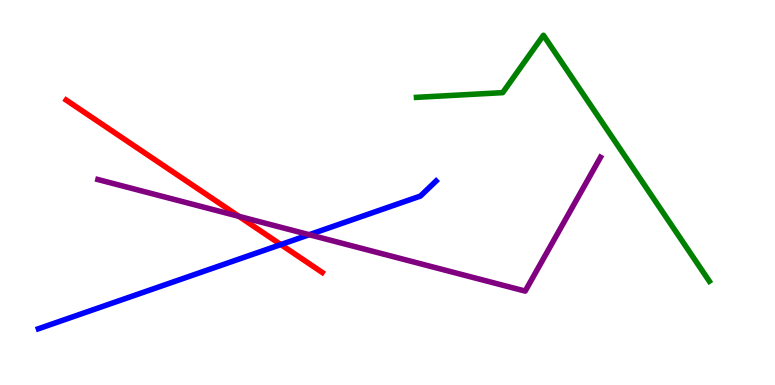[{'lines': ['blue', 'red'], 'intersections': [{'x': 3.62, 'y': 3.65}]}, {'lines': ['green', 'red'], 'intersections': []}, {'lines': ['purple', 'red'], 'intersections': [{'x': 3.08, 'y': 4.38}]}, {'lines': ['blue', 'green'], 'intersections': []}, {'lines': ['blue', 'purple'], 'intersections': [{'x': 3.99, 'y': 3.9}]}, {'lines': ['green', 'purple'], 'intersections': []}]